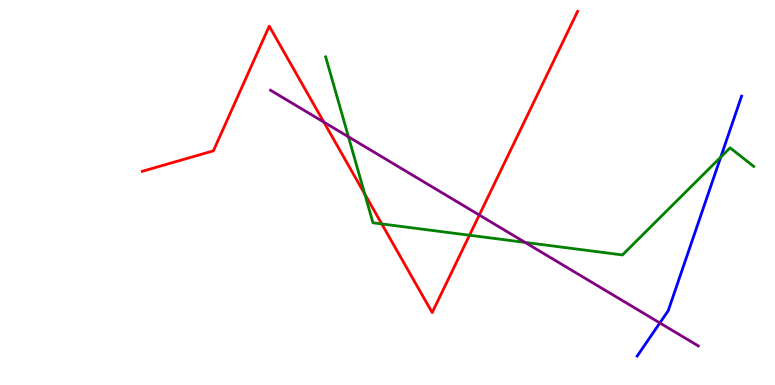[{'lines': ['blue', 'red'], 'intersections': []}, {'lines': ['green', 'red'], 'intersections': [{'x': 4.71, 'y': 4.96}, {'x': 4.93, 'y': 4.18}, {'x': 6.06, 'y': 3.89}]}, {'lines': ['purple', 'red'], 'intersections': [{'x': 4.18, 'y': 6.83}, {'x': 6.18, 'y': 4.41}]}, {'lines': ['blue', 'green'], 'intersections': [{'x': 9.3, 'y': 5.92}]}, {'lines': ['blue', 'purple'], 'intersections': [{'x': 8.51, 'y': 1.61}]}, {'lines': ['green', 'purple'], 'intersections': [{'x': 4.5, 'y': 6.45}, {'x': 6.78, 'y': 3.7}]}]